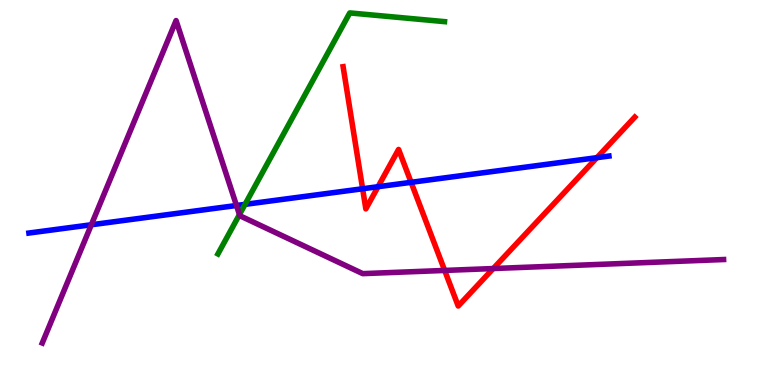[{'lines': ['blue', 'red'], 'intersections': [{'x': 4.68, 'y': 5.1}, {'x': 4.88, 'y': 5.15}, {'x': 5.3, 'y': 5.26}, {'x': 7.7, 'y': 5.9}]}, {'lines': ['green', 'red'], 'intersections': []}, {'lines': ['purple', 'red'], 'intersections': [{'x': 5.74, 'y': 2.98}, {'x': 6.36, 'y': 3.02}]}, {'lines': ['blue', 'green'], 'intersections': [{'x': 3.16, 'y': 4.69}]}, {'lines': ['blue', 'purple'], 'intersections': [{'x': 1.18, 'y': 4.16}, {'x': 3.05, 'y': 4.66}]}, {'lines': ['green', 'purple'], 'intersections': [{'x': 3.09, 'y': 4.43}]}]